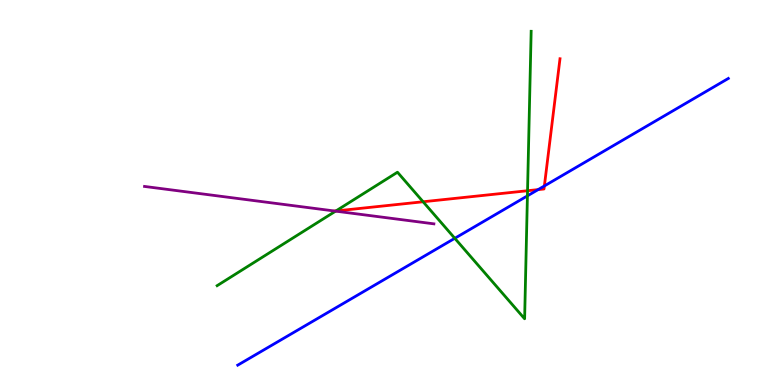[{'lines': ['blue', 'red'], 'intersections': [{'x': 6.94, 'y': 5.07}, {'x': 7.02, 'y': 5.17}]}, {'lines': ['green', 'red'], 'intersections': [{'x': 4.33, 'y': 4.52}, {'x': 5.46, 'y': 4.76}, {'x': 6.81, 'y': 5.05}]}, {'lines': ['purple', 'red'], 'intersections': [{'x': 4.32, 'y': 4.52}]}, {'lines': ['blue', 'green'], 'intersections': [{'x': 5.87, 'y': 3.81}, {'x': 6.81, 'y': 4.91}]}, {'lines': ['blue', 'purple'], 'intersections': []}, {'lines': ['green', 'purple'], 'intersections': [{'x': 4.33, 'y': 4.52}]}]